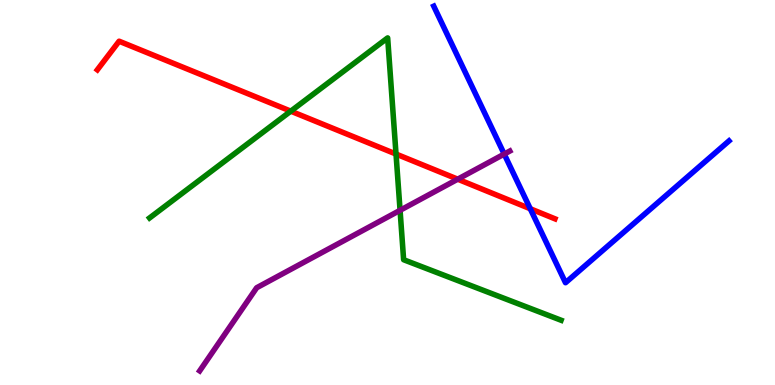[{'lines': ['blue', 'red'], 'intersections': [{'x': 6.84, 'y': 4.58}]}, {'lines': ['green', 'red'], 'intersections': [{'x': 3.75, 'y': 7.11}, {'x': 5.11, 'y': 6.0}]}, {'lines': ['purple', 'red'], 'intersections': [{'x': 5.91, 'y': 5.35}]}, {'lines': ['blue', 'green'], 'intersections': []}, {'lines': ['blue', 'purple'], 'intersections': [{'x': 6.51, 'y': 6.0}]}, {'lines': ['green', 'purple'], 'intersections': [{'x': 5.16, 'y': 4.54}]}]